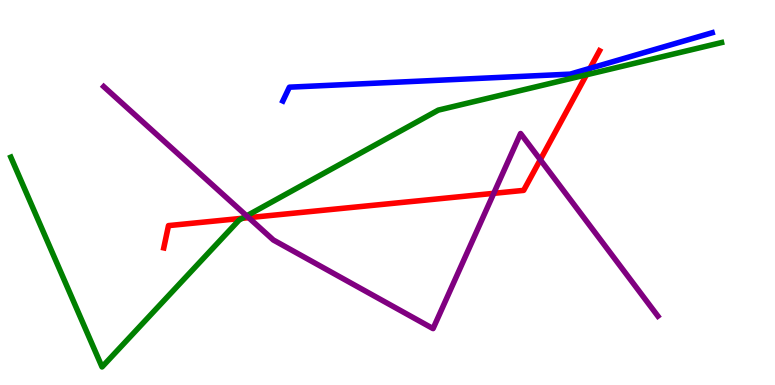[{'lines': ['blue', 'red'], 'intersections': [{'x': 7.61, 'y': 8.22}]}, {'lines': ['green', 'red'], 'intersections': [{'x': 3.13, 'y': 4.33}, {'x': 7.57, 'y': 8.06}]}, {'lines': ['purple', 'red'], 'intersections': [{'x': 3.21, 'y': 4.35}, {'x': 6.37, 'y': 4.98}, {'x': 6.97, 'y': 5.85}]}, {'lines': ['blue', 'green'], 'intersections': []}, {'lines': ['blue', 'purple'], 'intersections': []}, {'lines': ['green', 'purple'], 'intersections': [{'x': 3.18, 'y': 4.39}]}]